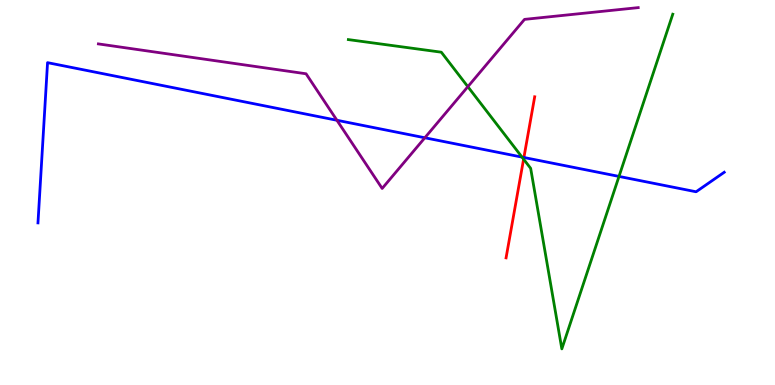[{'lines': ['blue', 'red'], 'intersections': [{'x': 6.76, 'y': 5.91}]}, {'lines': ['green', 'red'], 'intersections': [{'x': 6.76, 'y': 5.87}]}, {'lines': ['purple', 'red'], 'intersections': []}, {'lines': ['blue', 'green'], 'intersections': [{'x': 6.74, 'y': 5.92}, {'x': 7.99, 'y': 5.42}]}, {'lines': ['blue', 'purple'], 'intersections': [{'x': 4.35, 'y': 6.88}, {'x': 5.48, 'y': 6.42}]}, {'lines': ['green', 'purple'], 'intersections': [{'x': 6.04, 'y': 7.75}]}]